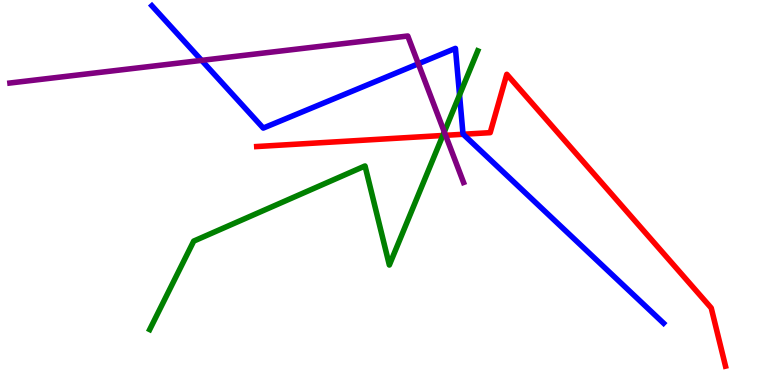[{'lines': ['blue', 'red'], 'intersections': [{'x': 5.98, 'y': 6.51}]}, {'lines': ['green', 'red'], 'intersections': [{'x': 5.71, 'y': 6.48}]}, {'lines': ['purple', 'red'], 'intersections': [{'x': 5.75, 'y': 6.49}]}, {'lines': ['blue', 'green'], 'intersections': [{'x': 5.93, 'y': 7.53}]}, {'lines': ['blue', 'purple'], 'intersections': [{'x': 2.6, 'y': 8.43}, {'x': 5.4, 'y': 8.34}]}, {'lines': ['green', 'purple'], 'intersections': [{'x': 5.73, 'y': 6.57}]}]